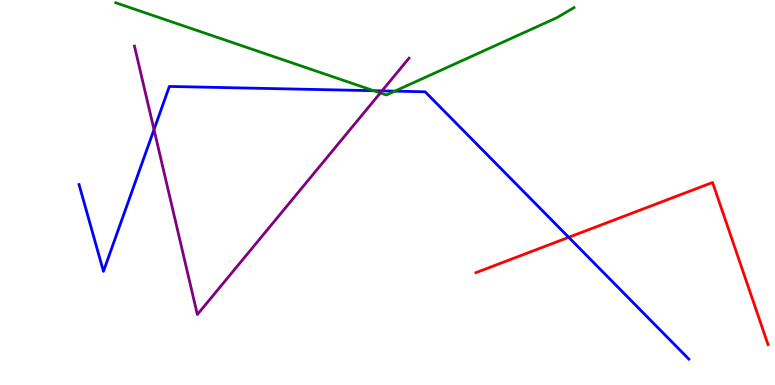[{'lines': ['blue', 'red'], 'intersections': [{'x': 7.34, 'y': 3.84}]}, {'lines': ['green', 'red'], 'intersections': []}, {'lines': ['purple', 'red'], 'intersections': []}, {'lines': ['blue', 'green'], 'intersections': [{'x': 4.82, 'y': 7.64}, {'x': 5.09, 'y': 7.63}]}, {'lines': ['blue', 'purple'], 'intersections': [{'x': 1.99, 'y': 6.64}, {'x': 4.93, 'y': 7.64}]}, {'lines': ['green', 'purple'], 'intersections': [{'x': 4.91, 'y': 7.59}]}]